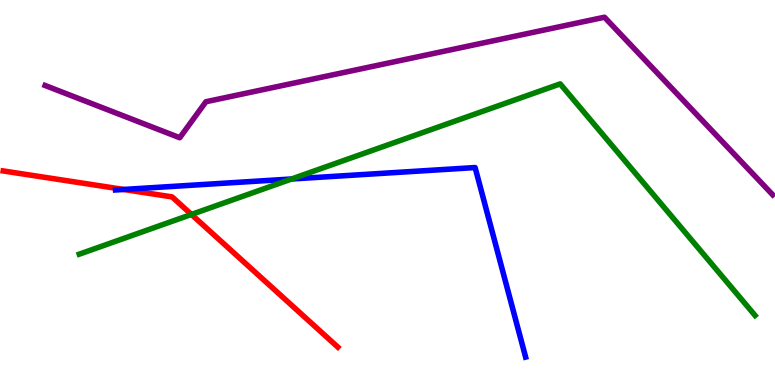[{'lines': ['blue', 'red'], 'intersections': [{'x': 1.6, 'y': 5.08}]}, {'lines': ['green', 'red'], 'intersections': [{'x': 2.47, 'y': 4.43}]}, {'lines': ['purple', 'red'], 'intersections': []}, {'lines': ['blue', 'green'], 'intersections': [{'x': 3.76, 'y': 5.35}]}, {'lines': ['blue', 'purple'], 'intersections': []}, {'lines': ['green', 'purple'], 'intersections': []}]